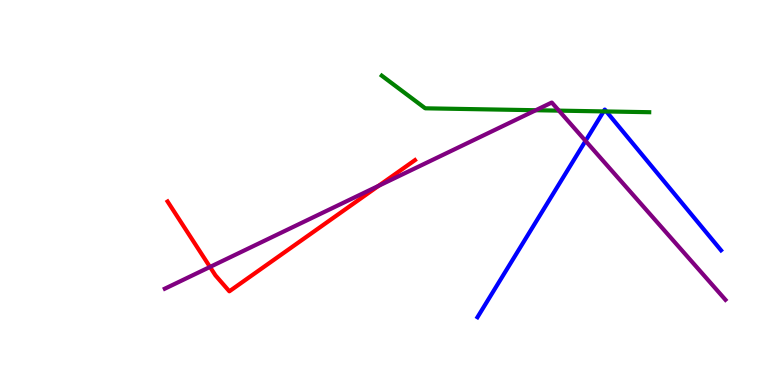[{'lines': ['blue', 'red'], 'intersections': []}, {'lines': ['green', 'red'], 'intersections': []}, {'lines': ['purple', 'red'], 'intersections': [{'x': 2.71, 'y': 3.07}, {'x': 4.88, 'y': 5.17}]}, {'lines': ['blue', 'green'], 'intersections': [{'x': 7.79, 'y': 7.11}, {'x': 7.82, 'y': 7.11}]}, {'lines': ['blue', 'purple'], 'intersections': [{'x': 7.56, 'y': 6.34}]}, {'lines': ['green', 'purple'], 'intersections': [{'x': 6.91, 'y': 7.14}, {'x': 7.21, 'y': 7.13}]}]